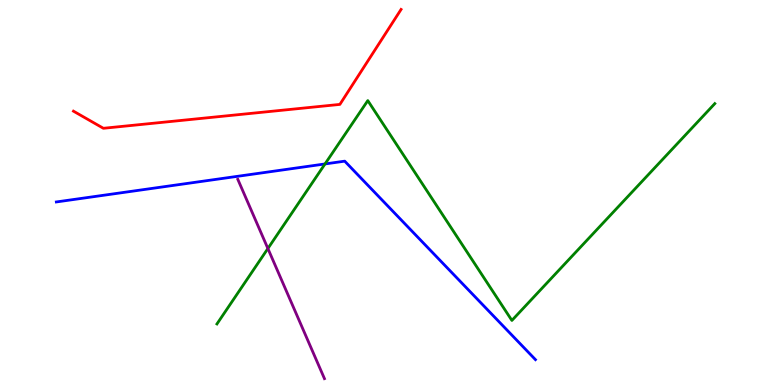[{'lines': ['blue', 'red'], 'intersections': []}, {'lines': ['green', 'red'], 'intersections': []}, {'lines': ['purple', 'red'], 'intersections': []}, {'lines': ['blue', 'green'], 'intersections': [{'x': 4.19, 'y': 5.74}]}, {'lines': ['blue', 'purple'], 'intersections': []}, {'lines': ['green', 'purple'], 'intersections': [{'x': 3.46, 'y': 3.54}]}]